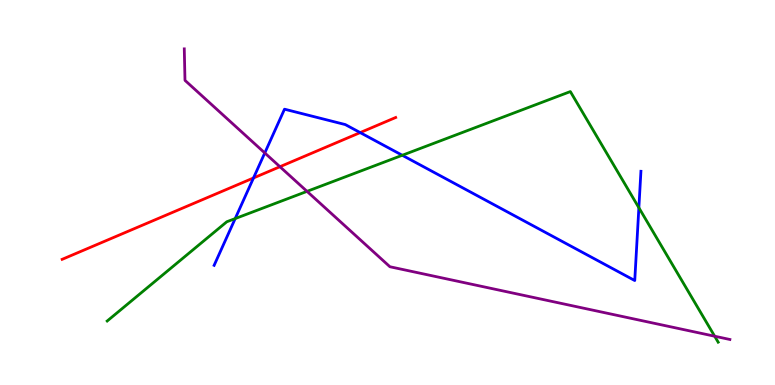[{'lines': ['blue', 'red'], 'intersections': [{'x': 3.27, 'y': 5.38}, {'x': 4.65, 'y': 6.56}]}, {'lines': ['green', 'red'], 'intersections': []}, {'lines': ['purple', 'red'], 'intersections': [{'x': 3.61, 'y': 5.67}]}, {'lines': ['blue', 'green'], 'intersections': [{'x': 3.03, 'y': 4.32}, {'x': 5.19, 'y': 5.97}, {'x': 8.24, 'y': 4.6}]}, {'lines': ['blue', 'purple'], 'intersections': [{'x': 3.42, 'y': 6.03}]}, {'lines': ['green', 'purple'], 'intersections': [{'x': 3.96, 'y': 5.03}, {'x': 9.22, 'y': 1.27}]}]